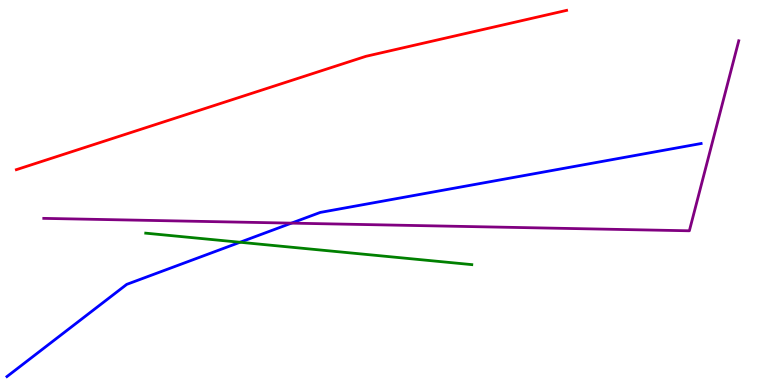[{'lines': ['blue', 'red'], 'intersections': []}, {'lines': ['green', 'red'], 'intersections': []}, {'lines': ['purple', 'red'], 'intersections': []}, {'lines': ['blue', 'green'], 'intersections': [{'x': 3.1, 'y': 3.71}]}, {'lines': ['blue', 'purple'], 'intersections': [{'x': 3.76, 'y': 4.2}]}, {'lines': ['green', 'purple'], 'intersections': []}]